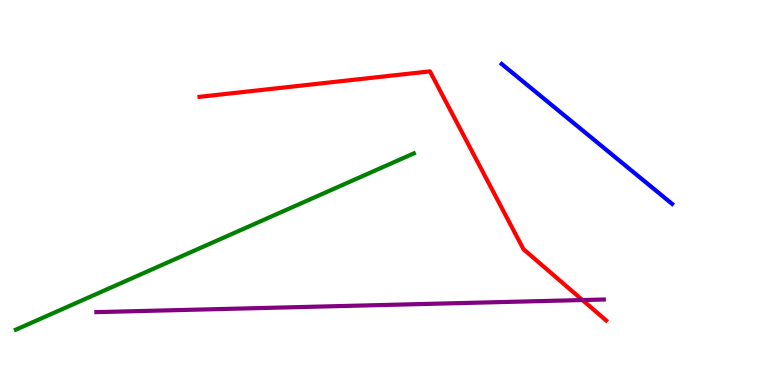[{'lines': ['blue', 'red'], 'intersections': []}, {'lines': ['green', 'red'], 'intersections': []}, {'lines': ['purple', 'red'], 'intersections': [{'x': 7.52, 'y': 2.21}]}, {'lines': ['blue', 'green'], 'intersections': []}, {'lines': ['blue', 'purple'], 'intersections': []}, {'lines': ['green', 'purple'], 'intersections': []}]